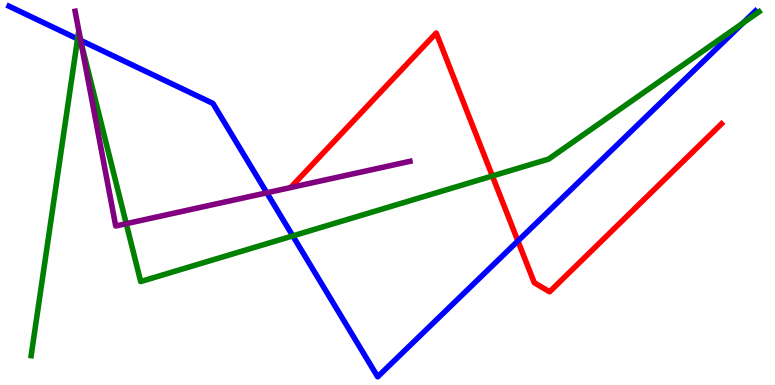[{'lines': ['blue', 'red'], 'intersections': [{'x': 6.68, 'y': 3.74}]}, {'lines': ['green', 'red'], 'intersections': [{'x': 6.35, 'y': 5.43}]}, {'lines': ['purple', 'red'], 'intersections': []}, {'lines': ['blue', 'green'], 'intersections': [{'x': 1.0, 'y': 8.99}, {'x': 1.04, 'y': 8.95}, {'x': 3.78, 'y': 3.87}, {'x': 9.59, 'y': 9.4}]}, {'lines': ['blue', 'purple'], 'intersections': [{'x': 1.04, 'y': 8.95}, {'x': 3.44, 'y': 4.99}]}, {'lines': ['green', 'purple'], 'intersections': [{'x': 1.04, 'y': 8.92}, {'x': 1.63, 'y': 4.19}]}]